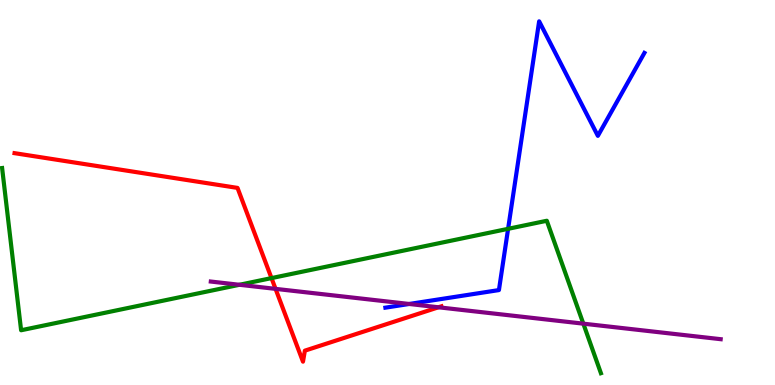[{'lines': ['blue', 'red'], 'intersections': []}, {'lines': ['green', 'red'], 'intersections': [{'x': 3.5, 'y': 2.78}]}, {'lines': ['purple', 'red'], 'intersections': [{'x': 3.56, 'y': 2.5}, {'x': 5.66, 'y': 2.02}]}, {'lines': ['blue', 'green'], 'intersections': [{'x': 6.56, 'y': 4.06}]}, {'lines': ['blue', 'purple'], 'intersections': [{'x': 5.28, 'y': 2.1}]}, {'lines': ['green', 'purple'], 'intersections': [{'x': 3.09, 'y': 2.6}, {'x': 7.53, 'y': 1.59}]}]